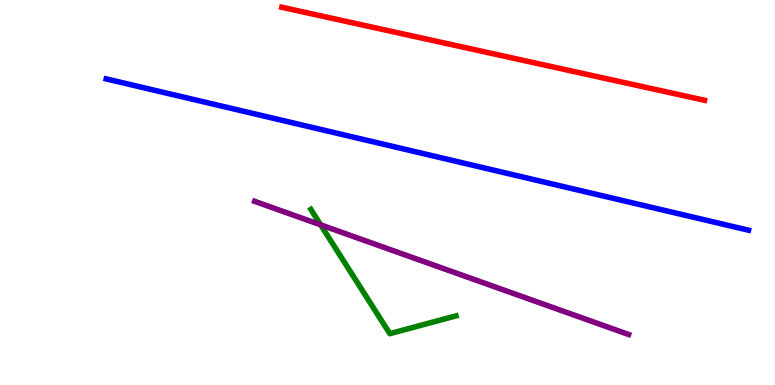[{'lines': ['blue', 'red'], 'intersections': []}, {'lines': ['green', 'red'], 'intersections': []}, {'lines': ['purple', 'red'], 'intersections': []}, {'lines': ['blue', 'green'], 'intersections': []}, {'lines': ['blue', 'purple'], 'intersections': []}, {'lines': ['green', 'purple'], 'intersections': [{'x': 4.14, 'y': 4.16}]}]